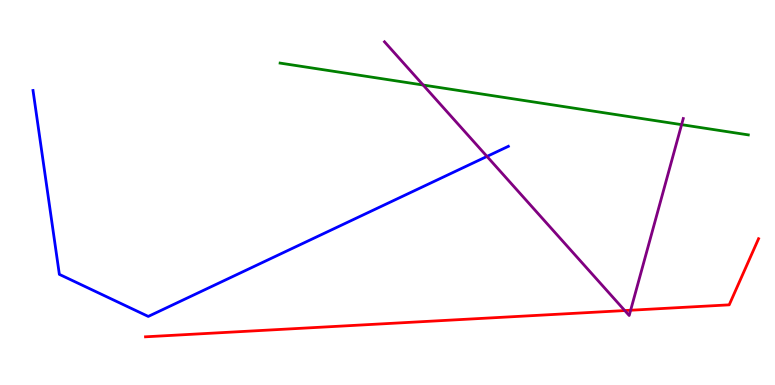[{'lines': ['blue', 'red'], 'intersections': []}, {'lines': ['green', 'red'], 'intersections': []}, {'lines': ['purple', 'red'], 'intersections': [{'x': 8.06, 'y': 1.93}, {'x': 8.14, 'y': 1.94}]}, {'lines': ['blue', 'green'], 'intersections': []}, {'lines': ['blue', 'purple'], 'intersections': [{'x': 6.28, 'y': 5.94}]}, {'lines': ['green', 'purple'], 'intersections': [{'x': 5.46, 'y': 7.79}, {'x': 8.79, 'y': 6.76}]}]